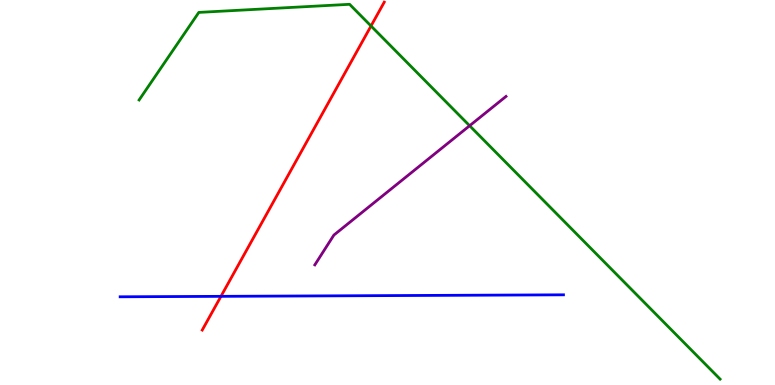[{'lines': ['blue', 'red'], 'intersections': [{'x': 2.85, 'y': 2.3}]}, {'lines': ['green', 'red'], 'intersections': [{'x': 4.79, 'y': 9.33}]}, {'lines': ['purple', 'red'], 'intersections': []}, {'lines': ['blue', 'green'], 'intersections': []}, {'lines': ['blue', 'purple'], 'intersections': []}, {'lines': ['green', 'purple'], 'intersections': [{'x': 6.06, 'y': 6.73}]}]